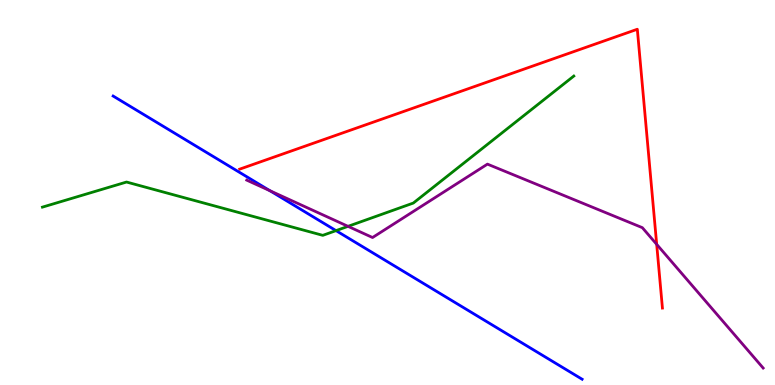[{'lines': ['blue', 'red'], 'intersections': []}, {'lines': ['green', 'red'], 'intersections': []}, {'lines': ['purple', 'red'], 'intersections': [{'x': 8.47, 'y': 3.65}]}, {'lines': ['blue', 'green'], 'intersections': [{'x': 4.34, 'y': 4.01}]}, {'lines': ['blue', 'purple'], 'intersections': [{'x': 3.48, 'y': 5.05}]}, {'lines': ['green', 'purple'], 'intersections': [{'x': 4.49, 'y': 4.12}]}]